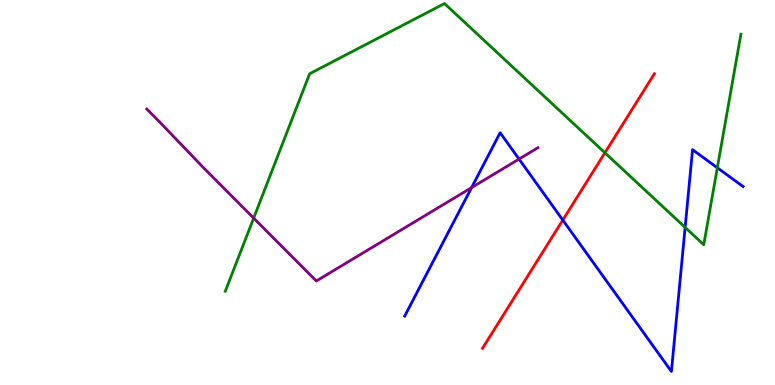[{'lines': ['blue', 'red'], 'intersections': [{'x': 7.26, 'y': 4.28}]}, {'lines': ['green', 'red'], 'intersections': [{'x': 7.81, 'y': 6.03}]}, {'lines': ['purple', 'red'], 'intersections': []}, {'lines': ['blue', 'green'], 'intersections': [{'x': 8.84, 'y': 4.09}, {'x': 9.26, 'y': 5.64}]}, {'lines': ['blue', 'purple'], 'intersections': [{'x': 6.08, 'y': 5.13}, {'x': 6.7, 'y': 5.87}]}, {'lines': ['green', 'purple'], 'intersections': [{'x': 3.27, 'y': 4.34}]}]